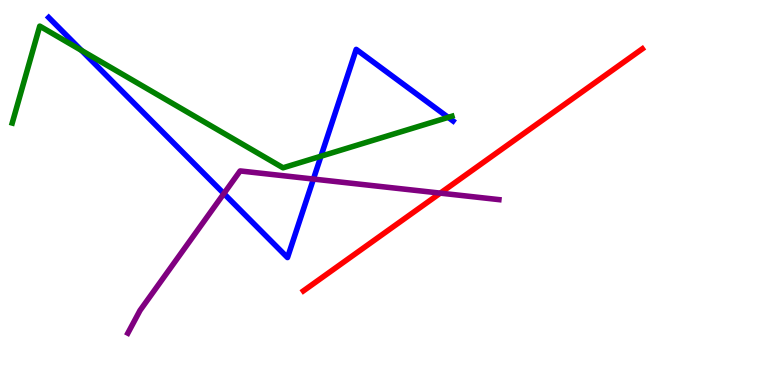[{'lines': ['blue', 'red'], 'intersections': []}, {'lines': ['green', 'red'], 'intersections': []}, {'lines': ['purple', 'red'], 'intersections': [{'x': 5.68, 'y': 4.98}]}, {'lines': ['blue', 'green'], 'intersections': [{'x': 1.05, 'y': 8.69}, {'x': 4.14, 'y': 5.94}, {'x': 5.78, 'y': 6.95}]}, {'lines': ['blue', 'purple'], 'intersections': [{'x': 2.89, 'y': 4.97}, {'x': 4.04, 'y': 5.35}]}, {'lines': ['green', 'purple'], 'intersections': []}]